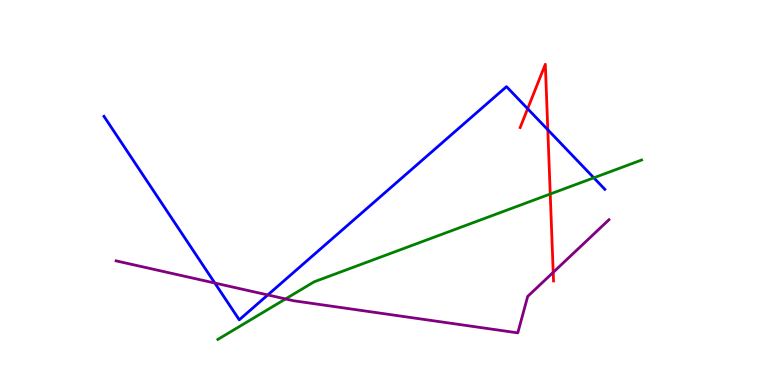[{'lines': ['blue', 'red'], 'intersections': [{'x': 6.81, 'y': 7.18}, {'x': 7.07, 'y': 6.63}]}, {'lines': ['green', 'red'], 'intersections': [{'x': 7.1, 'y': 4.96}]}, {'lines': ['purple', 'red'], 'intersections': [{'x': 7.14, 'y': 2.93}]}, {'lines': ['blue', 'green'], 'intersections': [{'x': 7.66, 'y': 5.38}]}, {'lines': ['blue', 'purple'], 'intersections': [{'x': 2.77, 'y': 2.65}, {'x': 3.46, 'y': 2.34}]}, {'lines': ['green', 'purple'], 'intersections': [{'x': 3.68, 'y': 2.24}]}]